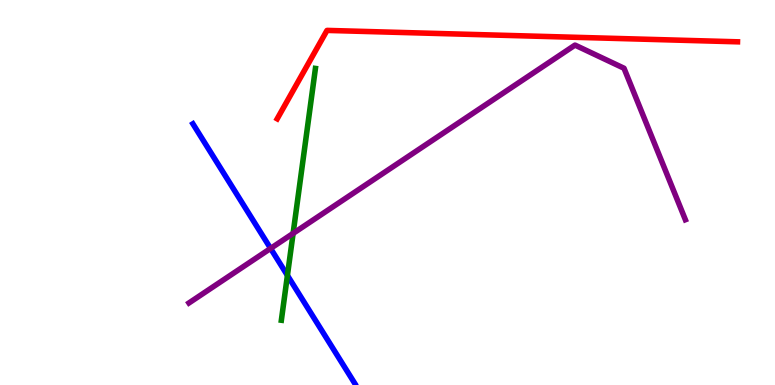[{'lines': ['blue', 'red'], 'intersections': []}, {'lines': ['green', 'red'], 'intersections': []}, {'lines': ['purple', 'red'], 'intersections': []}, {'lines': ['blue', 'green'], 'intersections': [{'x': 3.71, 'y': 2.85}]}, {'lines': ['blue', 'purple'], 'intersections': [{'x': 3.49, 'y': 3.55}]}, {'lines': ['green', 'purple'], 'intersections': [{'x': 3.78, 'y': 3.94}]}]